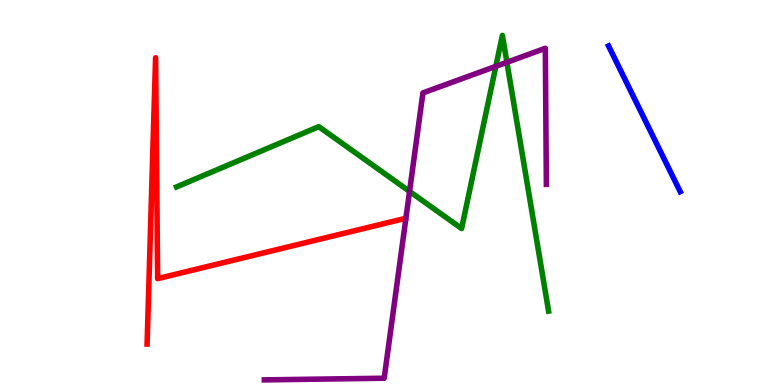[{'lines': ['blue', 'red'], 'intersections': []}, {'lines': ['green', 'red'], 'intersections': []}, {'lines': ['purple', 'red'], 'intersections': []}, {'lines': ['blue', 'green'], 'intersections': []}, {'lines': ['blue', 'purple'], 'intersections': []}, {'lines': ['green', 'purple'], 'intersections': [{'x': 5.28, 'y': 5.03}, {'x': 6.4, 'y': 8.28}, {'x': 6.54, 'y': 8.38}]}]